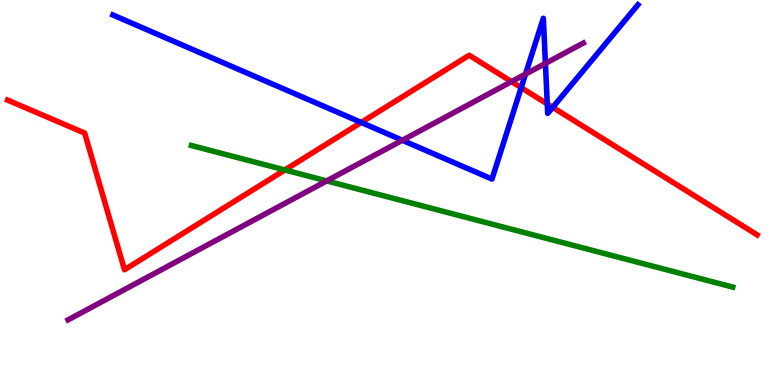[{'lines': ['blue', 'red'], 'intersections': [{'x': 4.66, 'y': 6.82}, {'x': 6.72, 'y': 7.72}, {'x': 7.06, 'y': 7.3}, {'x': 7.13, 'y': 7.21}]}, {'lines': ['green', 'red'], 'intersections': [{'x': 3.68, 'y': 5.59}]}, {'lines': ['purple', 'red'], 'intersections': [{'x': 6.6, 'y': 7.88}]}, {'lines': ['blue', 'green'], 'intersections': []}, {'lines': ['blue', 'purple'], 'intersections': [{'x': 5.19, 'y': 6.36}, {'x': 6.78, 'y': 8.08}, {'x': 7.04, 'y': 8.35}]}, {'lines': ['green', 'purple'], 'intersections': [{'x': 4.22, 'y': 5.3}]}]